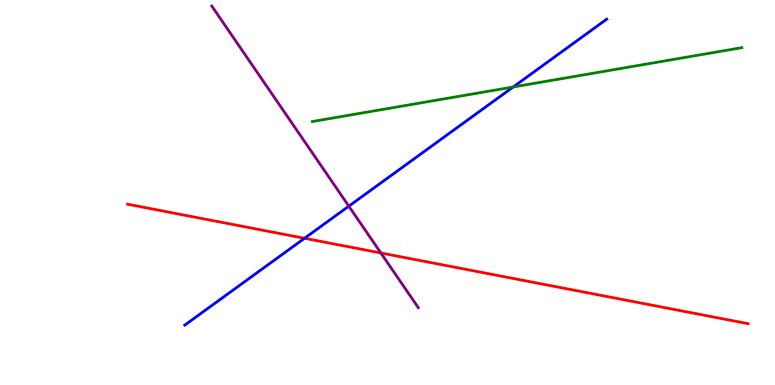[{'lines': ['blue', 'red'], 'intersections': [{'x': 3.93, 'y': 3.81}]}, {'lines': ['green', 'red'], 'intersections': []}, {'lines': ['purple', 'red'], 'intersections': [{'x': 4.91, 'y': 3.43}]}, {'lines': ['blue', 'green'], 'intersections': [{'x': 6.62, 'y': 7.74}]}, {'lines': ['blue', 'purple'], 'intersections': [{'x': 4.5, 'y': 4.64}]}, {'lines': ['green', 'purple'], 'intersections': []}]